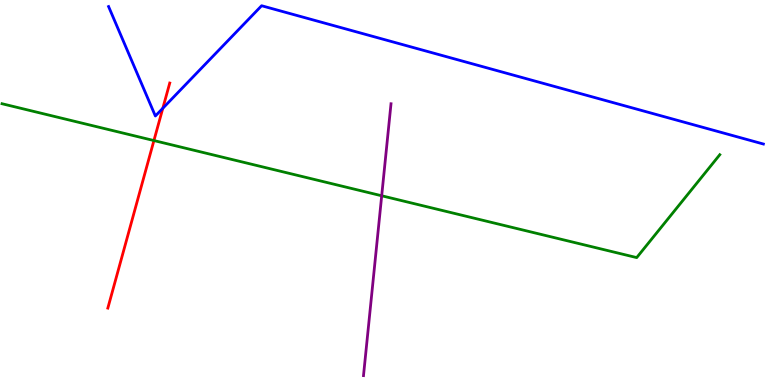[{'lines': ['blue', 'red'], 'intersections': [{'x': 2.1, 'y': 7.19}]}, {'lines': ['green', 'red'], 'intersections': [{'x': 1.99, 'y': 6.35}]}, {'lines': ['purple', 'red'], 'intersections': []}, {'lines': ['blue', 'green'], 'intersections': []}, {'lines': ['blue', 'purple'], 'intersections': []}, {'lines': ['green', 'purple'], 'intersections': [{'x': 4.93, 'y': 4.91}]}]